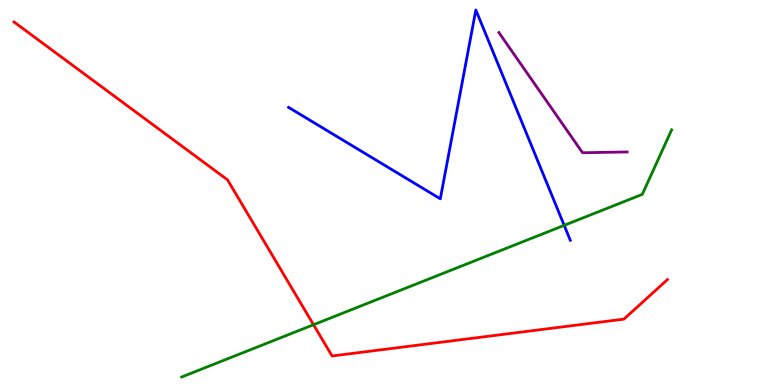[{'lines': ['blue', 'red'], 'intersections': []}, {'lines': ['green', 'red'], 'intersections': [{'x': 4.05, 'y': 1.57}]}, {'lines': ['purple', 'red'], 'intersections': []}, {'lines': ['blue', 'green'], 'intersections': [{'x': 7.28, 'y': 4.15}]}, {'lines': ['blue', 'purple'], 'intersections': []}, {'lines': ['green', 'purple'], 'intersections': []}]